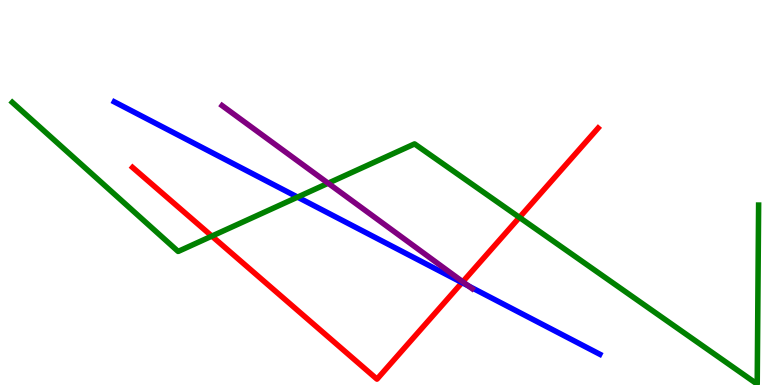[{'lines': ['blue', 'red'], 'intersections': [{'x': 5.96, 'y': 2.66}]}, {'lines': ['green', 'red'], 'intersections': [{'x': 2.73, 'y': 3.87}, {'x': 6.7, 'y': 4.35}]}, {'lines': ['purple', 'red'], 'intersections': [{'x': 5.97, 'y': 2.68}]}, {'lines': ['blue', 'green'], 'intersections': [{'x': 3.84, 'y': 4.88}]}, {'lines': ['blue', 'purple'], 'intersections': [{'x': 6.05, 'y': 2.57}]}, {'lines': ['green', 'purple'], 'intersections': [{'x': 4.23, 'y': 5.24}]}]